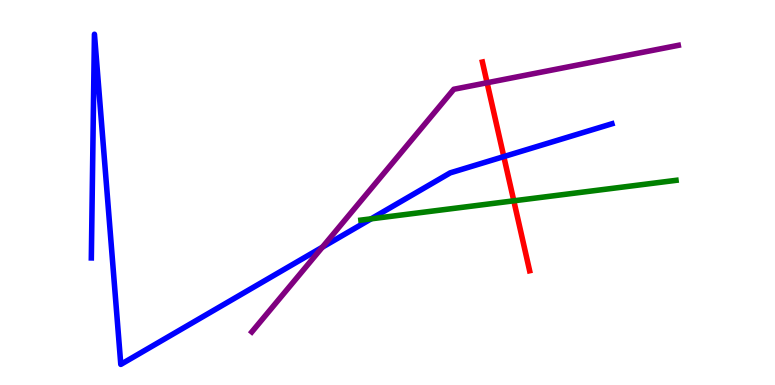[{'lines': ['blue', 'red'], 'intersections': [{'x': 6.5, 'y': 5.93}]}, {'lines': ['green', 'red'], 'intersections': [{'x': 6.63, 'y': 4.78}]}, {'lines': ['purple', 'red'], 'intersections': [{'x': 6.29, 'y': 7.85}]}, {'lines': ['blue', 'green'], 'intersections': [{'x': 4.79, 'y': 4.32}]}, {'lines': ['blue', 'purple'], 'intersections': [{'x': 4.16, 'y': 3.58}]}, {'lines': ['green', 'purple'], 'intersections': []}]